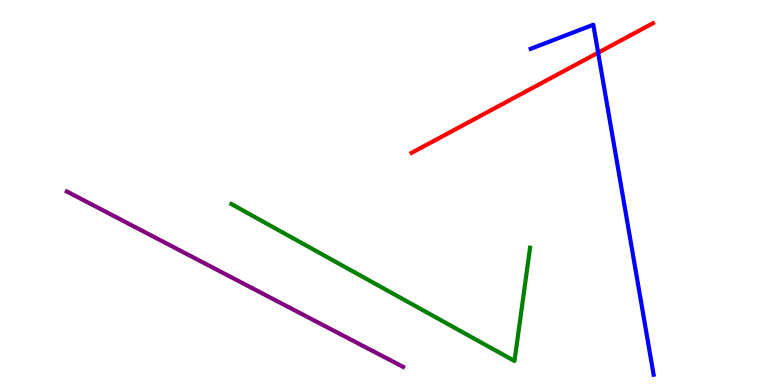[{'lines': ['blue', 'red'], 'intersections': [{'x': 7.72, 'y': 8.63}]}, {'lines': ['green', 'red'], 'intersections': []}, {'lines': ['purple', 'red'], 'intersections': []}, {'lines': ['blue', 'green'], 'intersections': []}, {'lines': ['blue', 'purple'], 'intersections': []}, {'lines': ['green', 'purple'], 'intersections': []}]